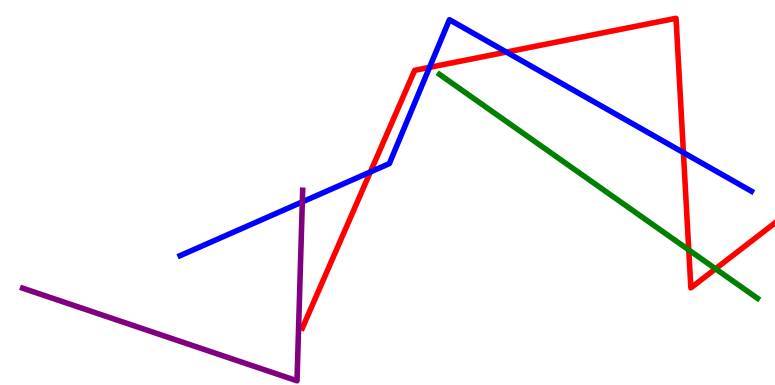[{'lines': ['blue', 'red'], 'intersections': [{'x': 4.78, 'y': 5.53}, {'x': 5.54, 'y': 8.25}, {'x': 6.53, 'y': 8.65}, {'x': 8.82, 'y': 6.04}]}, {'lines': ['green', 'red'], 'intersections': [{'x': 8.89, 'y': 3.51}, {'x': 9.23, 'y': 3.02}]}, {'lines': ['purple', 'red'], 'intersections': []}, {'lines': ['blue', 'green'], 'intersections': []}, {'lines': ['blue', 'purple'], 'intersections': [{'x': 3.9, 'y': 4.76}]}, {'lines': ['green', 'purple'], 'intersections': []}]